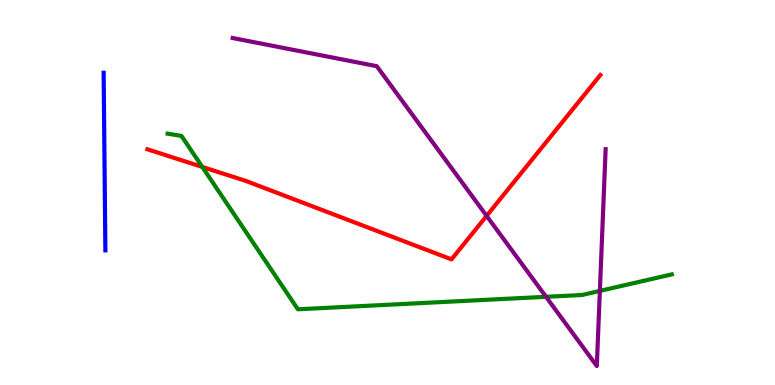[{'lines': ['blue', 'red'], 'intersections': []}, {'lines': ['green', 'red'], 'intersections': [{'x': 2.61, 'y': 5.66}]}, {'lines': ['purple', 'red'], 'intersections': [{'x': 6.28, 'y': 4.39}]}, {'lines': ['blue', 'green'], 'intersections': []}, {'lines': ['blue', 'purple'], 'intersections': []}, {'lines': ['green', 'purple'], 'intersections': [{'x': 7.05, 'y': 2.29}, {'x': 7.74, 'y': 2.44}]}]